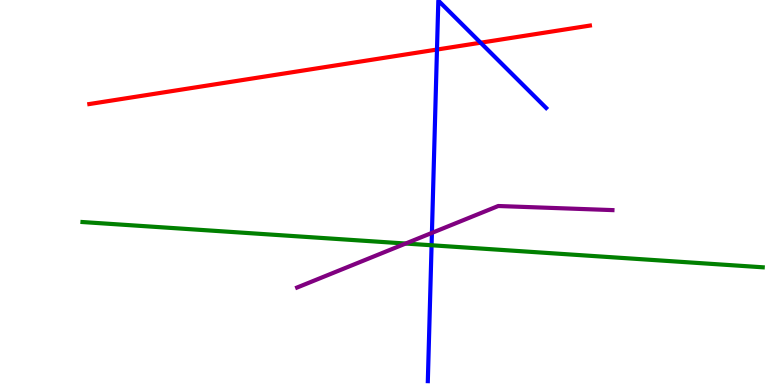[{'lines': ['blue', 'red'], 'intersections': [{'x': 5.64, 'y': 8.71}, {'x': 6.2, 'y': 8.89}]}, {'lines': ['green', 'red'], 'intersections': []}, {'lines': ['purple', 'red'], 'intersections': []}, {'lines': ['blue', 'green'], 'intersections': [{'x': 5.57, 'y': 3.63}]}, {'lines': ['blue', 'purple'], 'intersections': [{'x': 5.57, 'y': 3.95}]}, {'lines': ['green', 'purple'], 'intersections': [{'x': 5.23, 'y': 3.67}]}]